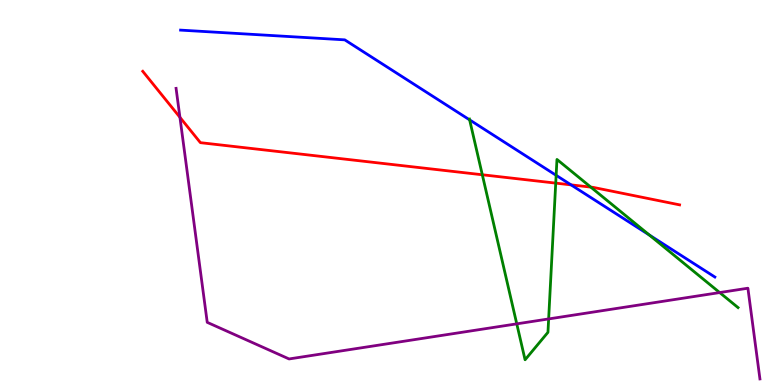[{'lines': ['blue', 'red'], 'intersections': [{'x': 7.37, 'y': 5.2}]}, {'lines': ['green', 'red'], 'intersections': [{'x': 6.22, 'y': 5.46}, {'x': 7.17, 'y': 5.24}, {'x': 7.62, 'y': 5.14}]}, {'lines': ['purple', 'red'], 'intersections': [{'x': 2.32, 'y': 6.95}]}, {'lines': ['blue', 'green'], 'intersections': [{'x': 6.06, 'y': 6.89}, {'x': 7.18, 'y': 5.45}, {'x': 8.38, 'y': 3.89}]}, {'lines': ['blue', 'purple'], 'intersections': []}, {'lines': ['green', 'purple'], 'intersections': [{'x': 6.67, 'y': 1.59}, {'x': 7.08, 'y': 1.72}, {'x': 9.29, 'y': 2.4}]}]